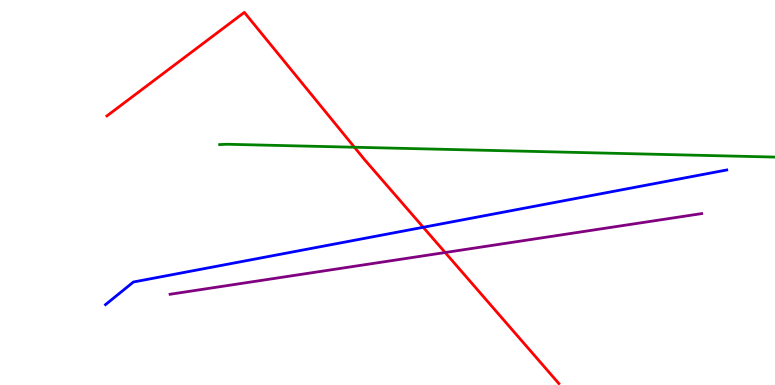[{'lines': ['blue', 'red'], 'intersections': [{'x': 5.46, 'y': 4.1}]}, {'lines': ['green', 'red'], 'intersections': [{'x': 4.57, 'y': 6.18}]}, {'lines': ['purple', 'red'], 'intersections': [{'x': 5.74, 'y': 3.44}]}, {'lines': ['blue', 'green'], 'intersections': []}, {'lines': ['blue', 'purple'], 'intersections': []}, {'lines': ['green', 'purple'], 'intersections': []}]